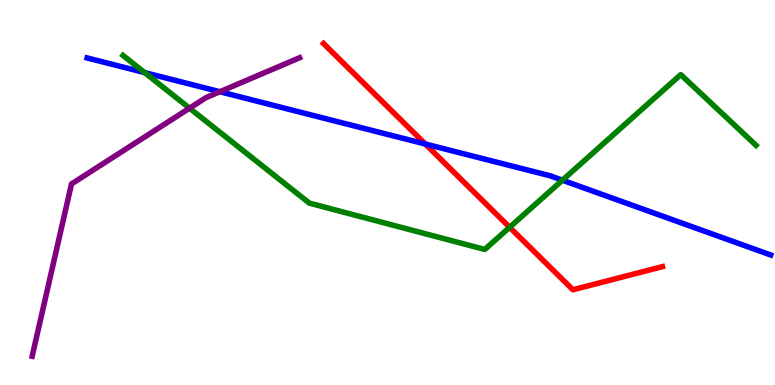[{'lines': ['blue', 'red'], 'intersections': [{'x': 5.49, 'y': 6.26}]}, {'lines': ['green', 'red'], 'intersections': [{'x': 6.58, 'y': 4.1}]}, {'lines': ['purple', 'red'], 'intersections': []}, {'lines': ['blue', 'green'], 'intersections': [{'x': 1.87, 'y': 8.12}, {'x': 7.26, 'y': 5.32}]}, {'lines': ['blue', 'purple'], 'intersections': [{'x': 2.84, 'y': 7.62}]}, {'lines': ['green', 'purple'], 'intersections': [{'x': 2.45, 'y': 7.19}]}]